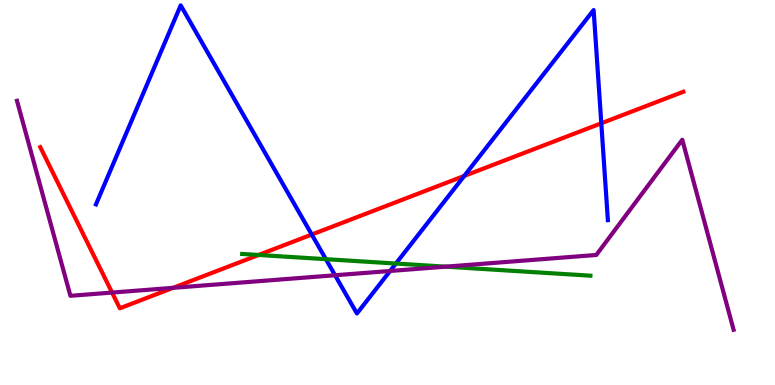[{'lines': ['blue', 'red'], 'intersections': [{'x': 4.02, 'y': 3.91}, {'x': 5.99, 'y': 5.43}, {'x': 7.76, 'y': 6.8}]}, {'lines': ['green', 'red'], 'intersections': [{'x': 3.34, 'y': 3.38}]}, {'lines': ['purple', 'red'], 'intersections': [{'x': 1.45, 'y': 2.4}, {'x': 2.23, 'y': 2.52}]}, {'lines': ['blue', 'green'], 'intersections': [{'x': 4.2, 'y': 3.27}, {'x': 5.11, 'y': 3.15}]}, {'lines': ['blue', 'purple'], 'intersections': [{'x': 4.32, 'y': 2.85}, {'x': 5.03, 'y': 2.96}]}, {'lines': ['green', 'purple'], 'intersections': [{'x': 5.75, 'y': 3.07}]}]